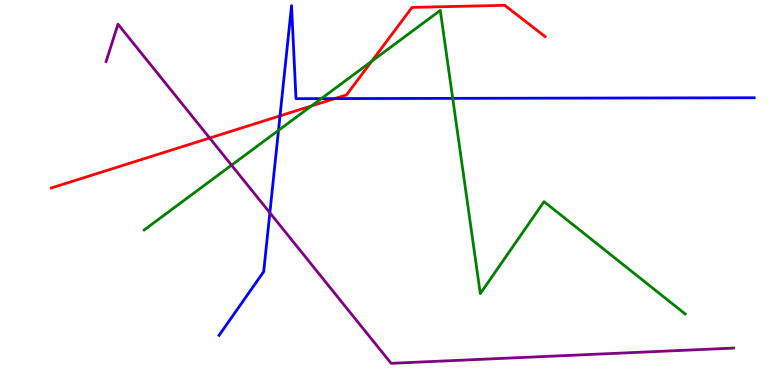[{'lines': ['blue', 'red'], 'intersections': [{'x': 3.61, 'y': 6.99}, {'x': 4.32, 'y': 7.44}]}, {'lines': ['green', 'red'], 'intersections': [{'x': 4.02, 'y': 7.25}, {'x': 4.8, 'y': 8.41}]}, {'lines': ['purple', 'red'], 'intersections': [{'x': 2.71, 'y': 6.41}]}, {'lines': ['blue', 'green'], 'intersections': [{'x': 3.59, 'y': 6.61}, {'x': 4.15, 'y': 7.44}, {'x': 5.84, 'y': 7.45}]}, {'lines': ['blue', 'purple'], 'intersections': [{'x': 3.48, 'y': 4.47}]}, {'lines': ['green', 'purple'], 'intersections': [{'x': 2.99, 'y': 5.71}]}]